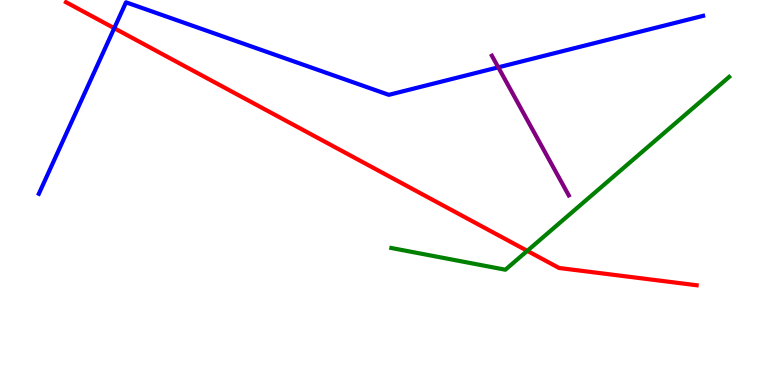[{'lines': ['blue', 'red'], 'intersections': [{'x': 1.47, 'y': 9.27}]}, {'lines': ['green', 'red'], 'intersections': [{'x': 6.8, 'y': 3.48}]}, {'lines': ['purple', 'red'], 'intersections': []}, {'lines': ['blue', 'green'], 'intersections': []}, {'lines': ['blue', 'purple'], 'intersections': [{'x': 6.43, 'y': 8.25}]}, {'lines': ['green', 'purple'], 'intersections': []}]